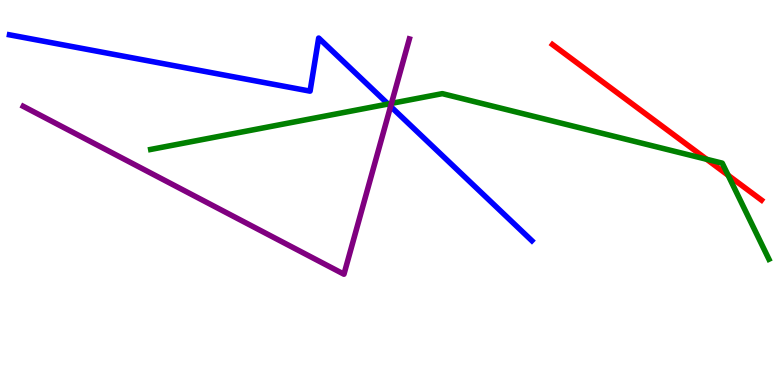[{'lines': ['blue', 'red'], 'intersections': []}, {'lines': ['green', 'red'], 'intersections': [{'x': 9.12, 'y': 5.86}, {'x': 9.4, 'y': 5.45}]}, {'lines': ['purple', 'red'], 'intersections': []}, {'lines': ['blue', 'green'], 'intersections': [{'x': 5.01, 'y': 7.3}]}, {'lines': ['blue', 'purple'], 'intersections': [{'x': 5.04, 'y': 7.24}]}, {'lines': ['green', 'purple'], 'intersections': [{'x': 5.05, 'y': 7.32}]}]